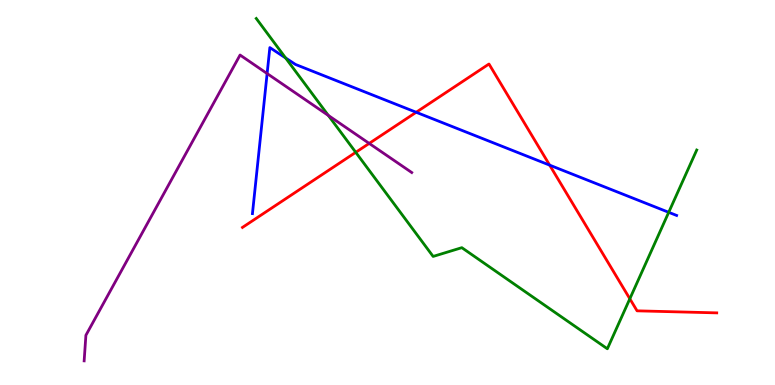[{'lines': ['blue', 'red'], 'intersections': [{'x': 5.37, 'y': 7.08}, {'x': 7.09, 'y': 5.71}]}, {'lines': ['green', 'red'], 'intersections': [{'x': 4.59, 'y': 6.04}, {'x': 8.13, 'y': 2.24}]}, {'lines': ['purple', 'red'], 'intersections': [{'x': 4.76, 'y': 6.28}]}, {'lines': ['blue', 'green'], 'intersections': [{'x': 3.69, 'y': 8.49}, {'x': 8.63, 'y': 4.49}]}, {'lines': ['blue', 'purple'], 'intersections': [{'x': 3.45, 'y': 8.09}]}, {'lines': ['green', 'purple'], 'intersections': [{'x': 4.24, 'y': 7.0}]}]